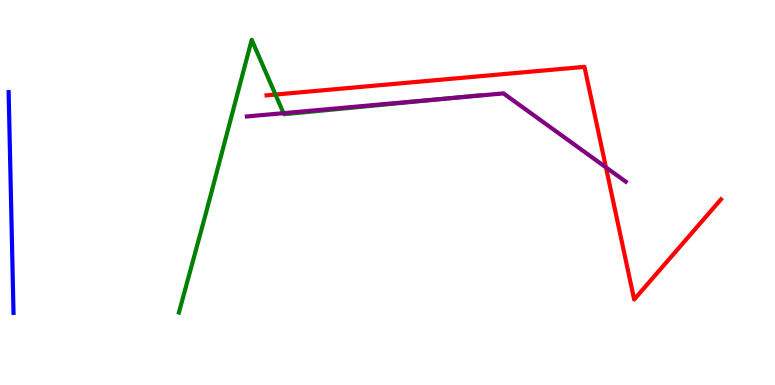[{'lines': ['blue', 'red'], 'intersections': []}, {'lines': ['green', 'red'], 'intersections': [{'x': 3.55, 'y': 7.54}]}, {'lines': ['purple', 'red'], 'intersections': [{'x': 7.82, 'y': 5.65}]}, {'lines': ['blue', 'green'], 'intersections': []}, {'lines': ['blue', 'purple'], 'intersections': []}, {'lines': ['green', 'purple'], 'intersections': [{'x': 3.66, 'y': 7.06}, {'x': 5.82, 'y': 7.45}]}]